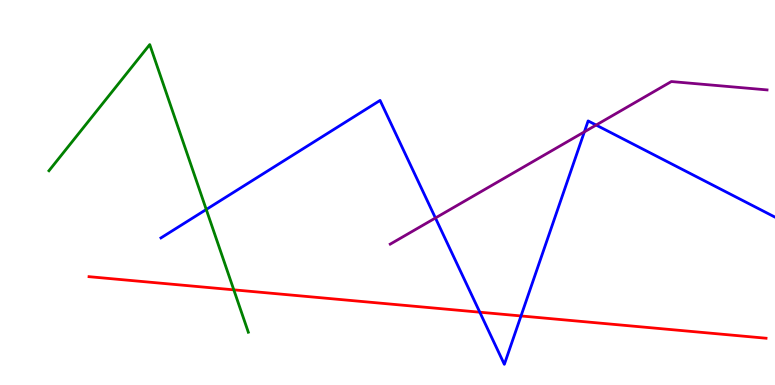[{'lines': ['blue', 'red'], 'intersections': [{'x': 6.19, 'y': 1.89}, {'x': 6.72, 'y': 1.79}]}, {'lines': ['green', 'red'], 'intersections': [{'x': 3.02, 'y': 2.47}]}, {'lines': ['purple', 'red'], 'intersections': []}, {'lines': ['blue', 'green'], 'intersections': [{'x': 2.66, 'y': 4.56}]}, {'lines': ['blue', 'purple'], 'intersections': [{'x': 5.62, 'y': 4.34}, {'x': 7.54, 'y': 6.58}, {'x': 7.69, 'y': 6.75}]}, {'lines': ['green', 'purple'], 'intersections': []}]